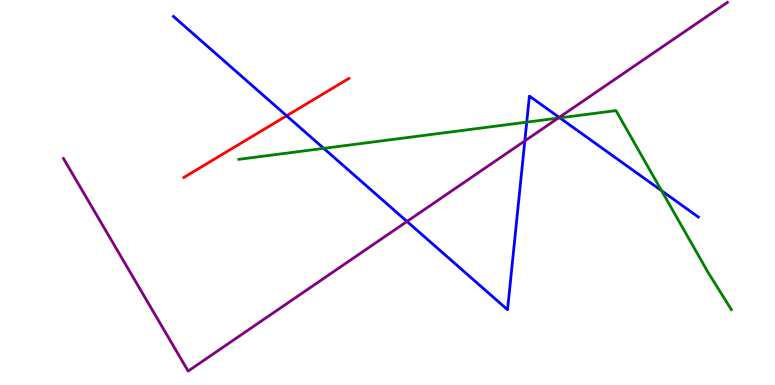[{'lines': ['blue', 'red'], 'intersections': [{'x': 3.7, 'y': 6.99}]}, {'lines': ['green', 'red'], 'intersections': []}, {'lines': ['purple', 'red'], 'intersections': []}, {'lines': ['blue', 'green'], 'intersections': [{'x': 4.18, 'y': 6.15}, {'x': 6.8, 'y': 6.83}, {'x': 7.22, 'y': 6.94}, {'x': 8.54, 'y': 5.05}]}, {'lines': ['blue', 'purple'], 'intersections': [{'x': 5.25, 'y': 4.25}, {'x': 6.77, 'y': 6.34}, {'x': 7.22, 'y': 6.95}]}, {'lines': ['green', 'purple'], 'intersections': [{'x': 7.2, 'y': 6.93}]}]